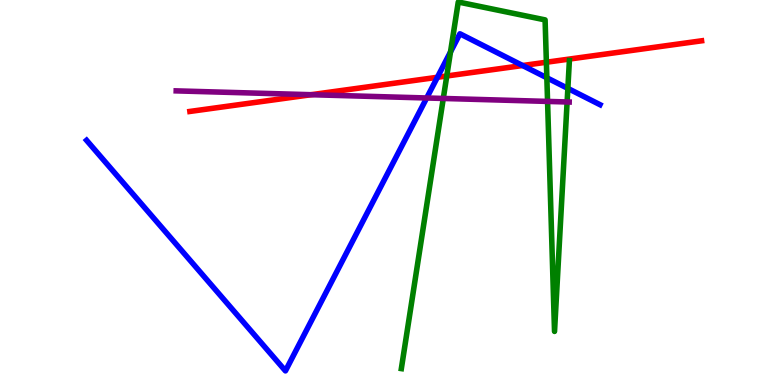[{'lines': ['blue', 'red'], 'intersections': [{'x': 5.64, 'y': 7.99}, {'x': 6.74, 'y': 8.3}]}, {'lines': ['green', 'red'], 'intersections': [{'x': 5.76, 'y': 8.03}, {'x': 7.05, 'y': 8.38}]}, {'lines': ['purple', 'red'], 'intersections': [{'x': 4.02, 'y': 7.54}]}, {'lines': ['blue', 'green'], 'intersections': [{'x': 5.81, 'y': 8.65}, {'x': 7.06, 'y': 7.98}, {'x': 7.33, 'y': 7.7}]}, {'lines': ['blue', 'purple'], 'intersections': [{'x': 5.51, 'y': 7.45}]}, {'lines': ['green', 'purple'], 'intersections': [{'x': 5.72, 'y': 7.44}, {'x': 7.07, 'y': 7.37}, {'x': 7.32, 'y': 7.35}]}]